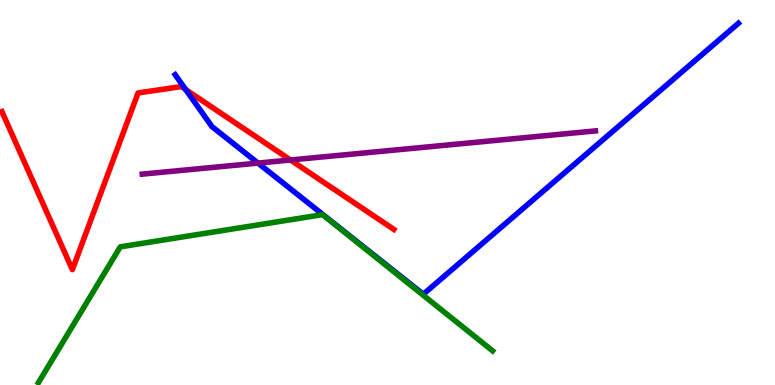[{'lines': ['blue', 'red'], 'intersections': [{'x': 2.4, 'y': 7.67}]}, {'lines': ['green', 'red'], 'intersections': []}, {'lines': ['purple', 'red'], 'intersections': [{'x': 3.75, 'y': 5.84}]}, {'lines': ['blue', 'green'], 'intersections': []}, {'lines': ['blue', 'purple'], 'intersections': [{'x': 3.33, 'y': 5.76}]}, {'lines': ['green', 'purple'], 'intersections': []}]